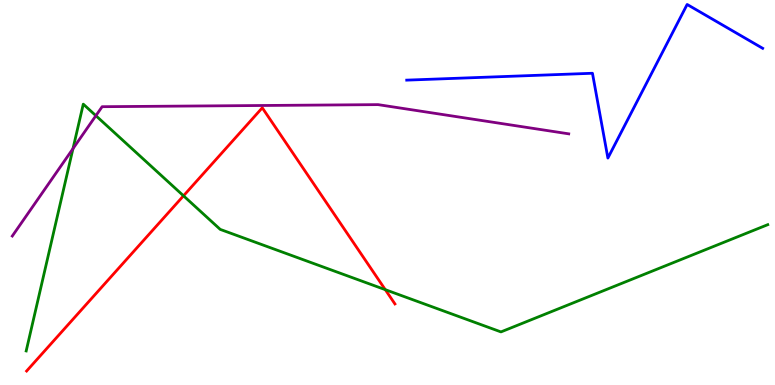[{'lines': ['blue', 'red'], 'intersections': []}, {'lines': ['green', 'red'], 'intersections': [{'x': 2.37, 'y': 4.91}, {'x': 4.97, 'y': 2.48}]}, {'lines': ['purple', 'red'], 'intersections': []}, {'lines': ['blue', 'green'], 'intersections': []}, {'lines': ['blue', 'purple'], 'intersections': []}, {'lines': ['green', 'purple'], 'intersections': [{'x': 0.942, 'y': 6.14}, {'x': 1.24, 'y': 7.0}]}]